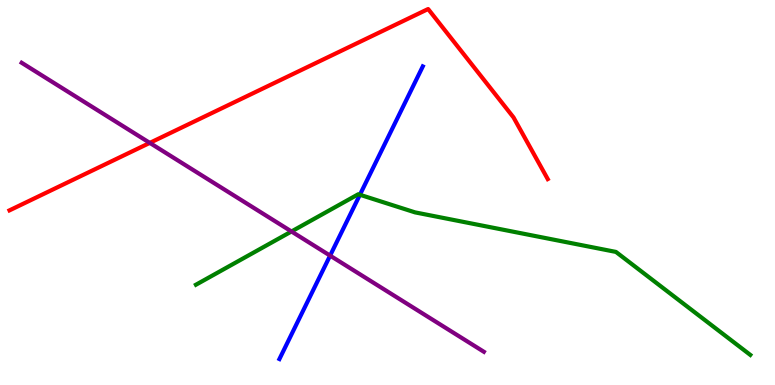[{'lines': ['blue', 'red'], 'intersections': []}, {'lines': ['green', 'red'], 'intersections': []}, {'lines': ['purple', 'red'], 'intersections': [{'x': 1.93, 'y': 6.29}]}, {'lines': ['blue', 'green'], 'intersections': [{'x': 4.64, 'y': 4.94}]}, {'lines': ['blue', 'purple'], 'intersections': [{'x': 4.26, 'y': 3.36}]}, {'lines': ['green', 'purple'], 'intersections': [{'x': 3.76, 'y': 3.99}]}]